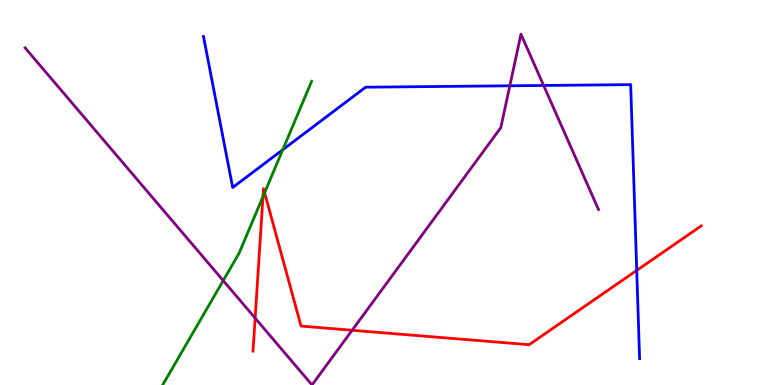[{'lines': ['blue', 'red'], 'intersections': [{'x': 8.22, 'y': 2.98}]}, {'lines': ['green', 'red'], 'intersections': [{'x': 3.39, 'y': 4.89}, {'x': 3.41, 'y': 4.99}]}, {'lines': ['purple', 'red'], 'intersections': [{'x': 3.29, 'y': 1.74}, {'x': 4.54, 'y': 1.42}]}, {'lines': ['blue', 'green'], 'intersections': [{'x': 3.65, 'y': 6.11}]}, {'lines': ['blue', 'purple'], 'intersections': [{'x': 6.58, 'y': 7.77}, {'x': 7.01, 'y': 7.78}]}, {'lines': ['green', 'purple'], 'intersections': [{'x': 2.88, 'y': 2.71}]}]